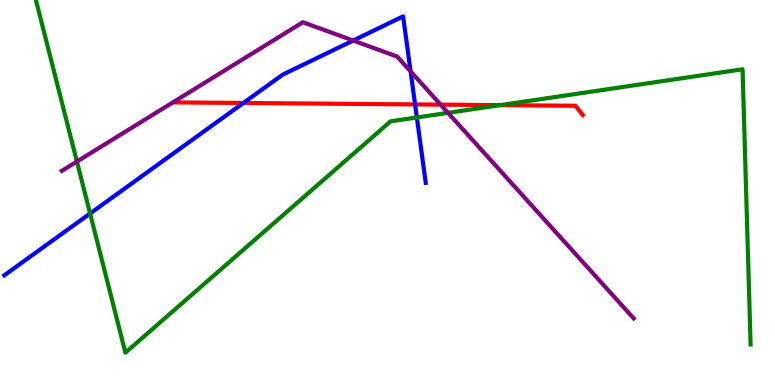[{'lines': ['blue', 'red'], 'intersections': [{'x': 3.14, 'y': 7.33}, {'x': 5.36, 'y': 7.29}]}, {'lines': ['green', 'red'], 'intersections': [{'x': 6.45, 'y': 7.27}]}, {'lines': ['purple', 'red'], 'intersections': [{'x': 5.69, 'y': 7.28}]}, {'lines': ['blue', 'green'], 'intersections': [{'x': 1.16, 'y': 4.45}, {'x': 5.38, 'y': 6.95}]}, {'lines': ['blue', 'purple'], 'intersections': [{'x': 4.56, 'y': 8.95}, {'x': 5.3, 'y': 8.14}]}, {'lines': ['green', 'purple'], 'intersections': [{'x': 0.992, 'y': 5.8}, {'x': 5.78, 'y': 7.07}]}]